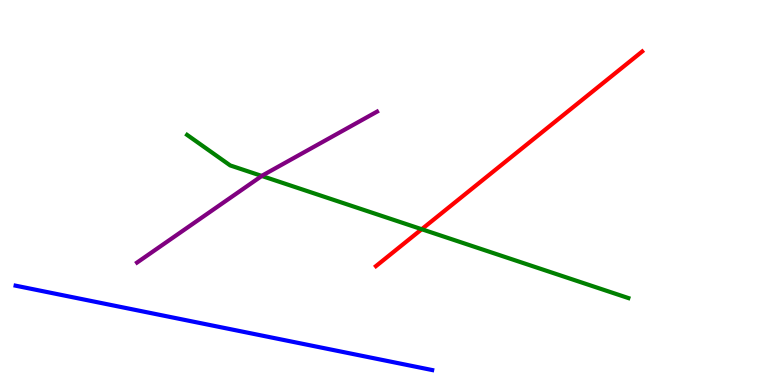[{'lines': ['blue', 'red'], 'intersections': []}, {'lines': ['green', 'red'], 'intersections': [{'x': 5.44, 'y': 4.05}]}, {'lines': ['purple', 'red'], 'intersections': []}, {'lines': ['blue', 'green'], 'intersections': []}, {'lines': ['blue', 'purple'], 'intersections': []}, {'lines': ['green', 'purple'], 'intersections': [{'x': 3.38, 'y': 5.43}]}]